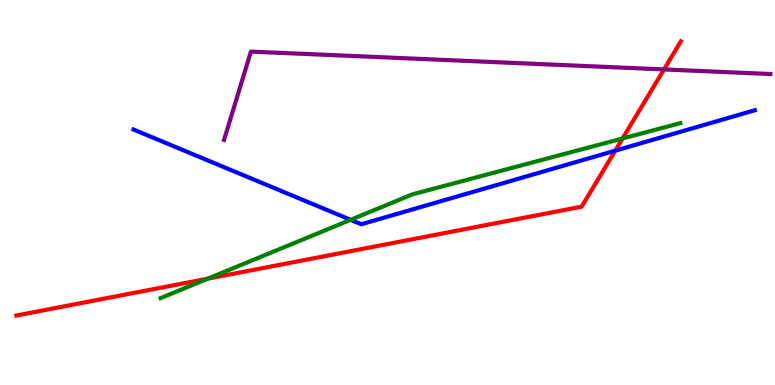[{'lines': ['blue', 'red'], 'intersections': [{'x': 7.94, 'y': 6.09}]}, {'lines': ['green', 'red'], 'intersections': [{'x': 2.68, 'y': 2.76}, {'x': 8.03, 'y': 6.4}]}, {'lines': ['purple', 'red'], 'intersections': [{'x': 8.57, 'y': 8.2}]}, {'lines': ['blue', 'green'], 'intersections': [{'x': 4.52, 'y': 4.29}]}, {'lines': ['blue', 'purple'], 'intersections': []}, {'lines': ['green', 'purple'], 'intersections': []}]